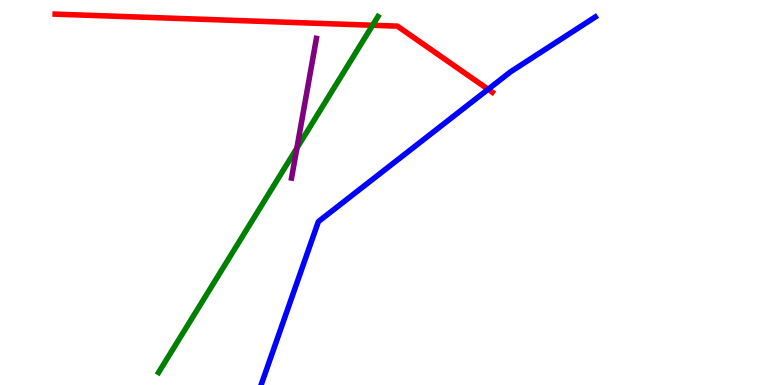[{'lines': ['blue', 'red'], 'intersections': [{'x': 6.3, 'y': 7.68}]}, {'lines': ['green', 'red'], 'intersections': [{'x': 4.81, 'y': 9.34}]}, {'lines': ['purple', 'red'], 'intersections': []}, {'lines': ['blue', 'green'], 'intersections': []}, {'lines': ['blue', 'purple'], 'intersections': []}, {'lines': ['green', 'purple'], 'intersections': [{'x': 3.83, 'y': 6.15}]}]